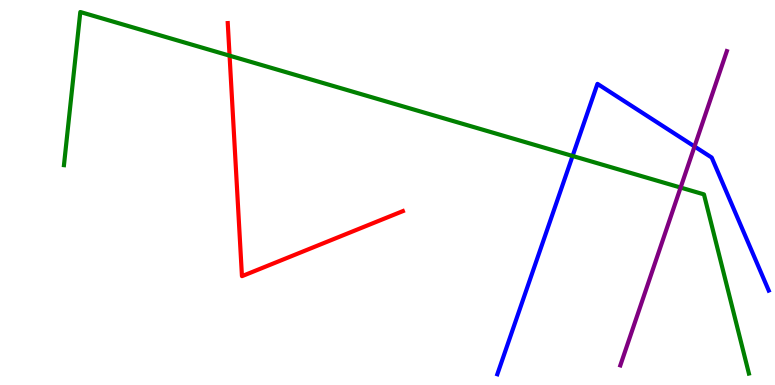[{'lines': ['blue', 'red'], 'intersections': []}, {'lines': ['green', 'red'], 'intersections': [{'x': 2.96, 'y': 8.55}]}, {'lines': ['purple', 'red'], 'intersections': []}, {'lines': ['blue', 'green'], 'intersections': [{'x': 7.39, 'y': 5.95}]}, {'lines': ['blue', 'purple'], 'intersections': [{'x': 8.96, 'y': 6.2}]}, {'lines': ['green', 'purple'], 'intersections': [{'x': 8.78, 'y': 5.13}]}]